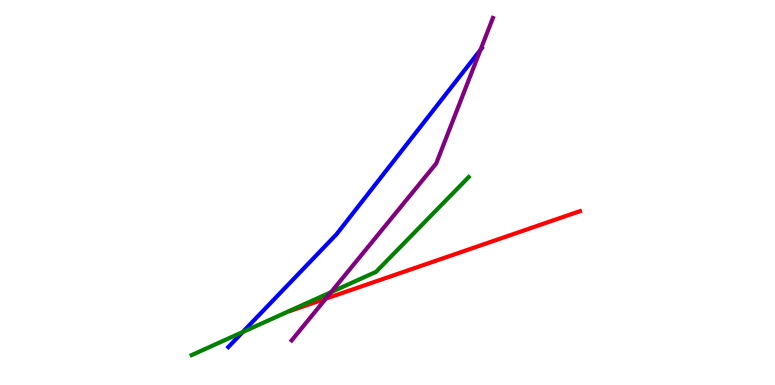[{'lines': ['blue', 'red'], 'intersections': []}, {'lines': ['green', 'red'], 'intersections': []}, {'lines': ['purple', 'red'], 'intersections': [{'x': 4.2, 'y': 2.24}]}, {'lines': ['blue', 'green'], 'intersections': [{'x': 3.13, 'y': 1.38}]}, {'lines': ['blue', 'purple'], 'intersections': [{'x': 6.2, 'y': 8.7}]}, {'lines': ['green', 'purple'], 'intersections': [{'x': 4.27, 'y': 2.41}]}]